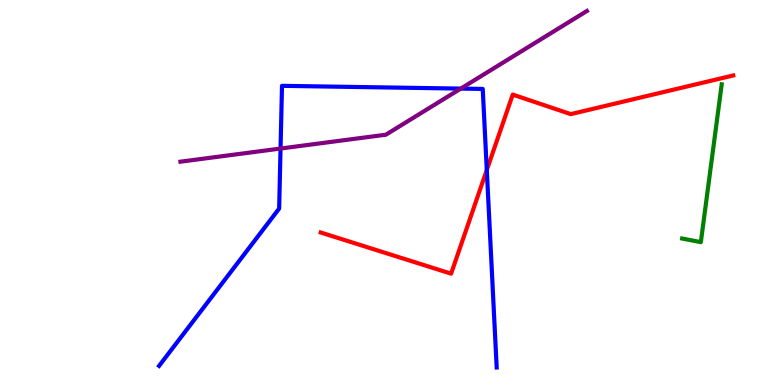[{'lines': ['blue', 'red'], 'intersections': [{'x': 6.28, 'y': 5.58}]}, {'lines': ['green', 'red'], 'intersections': []}, {'lines': ['purple', 'red'], 'intersections': []}, {'lines': ['blue', 'green'], 'intersections': []}, {'lines': ['blue', 'purple'], 'intersections': [{'x': 3.62, 'y': 6.14}, {'x': 5.95, 'y': 7.7}]}, {'lines': ['green', 'purple'], 'intersections': []}]